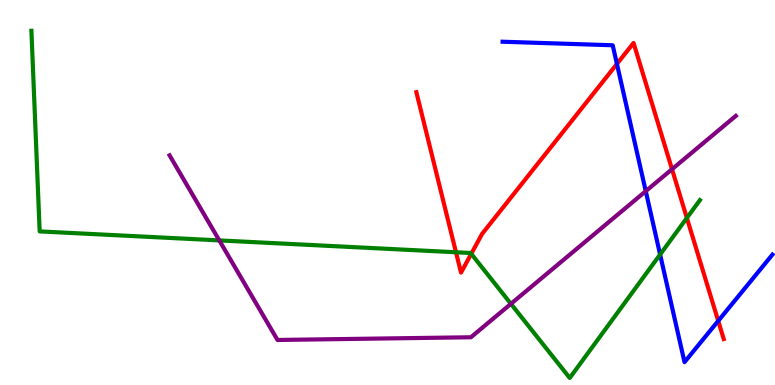[{'lines': ['blue', 'red'], 'intersections': [{'x': 7.96, 'y': 8.34}, {'x': 9.27, 'y': 1.66}]}, {'lines': ['green', 'red'], 'intersections': [{'x': 5.88, 'y': 3.45}, {'x': 6.08, 'y': 3.41}, {'x': 8.86, 'y': 4.34}]}, {'lines': ['purple', 'red'], 'intersections': [{'x': 8.67, 'y': 5.6}]}, {'lines': ['blue', 'green'], 'intersections': [{'x': 8.52, 'y': 3.39}]}, {'lines': ['blue', 'purple'], 'intersections': [{'x': 8.33, 'y': 5.03}]}, {'lines': ['green', 'purple'], 'intersections': [{'x': 2.83, 'y': 3.76}, {'x': 6.59, 'y': 2.11}]}]